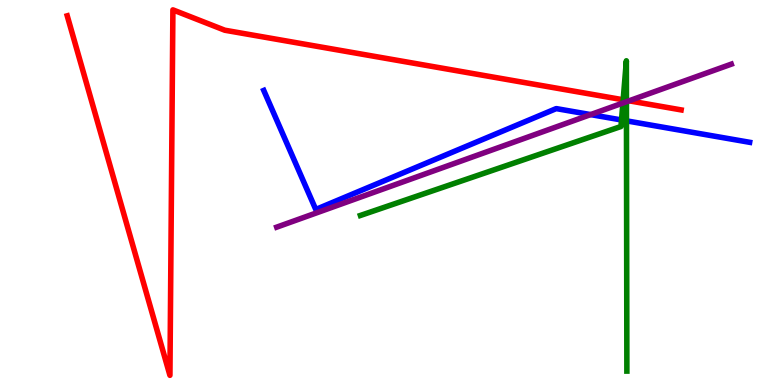[{'lines': ['blue', 'red'], 'intersections': []}, {'lines': ['green', 'red'], 'intersections': [{'x': 8.04, 'y': 7.41}, {'x': 8.08, 'y': 7.39}]}, {'lines': ['purple', 'red'], 'intersections': [{'x': 8.12, 'y': 7.38}]}, {'lines': ['blue', 'green'], 'intersections': [{'x': 8.02, 'y': 6.88}, {'x': 8.08, 'y': 6.86}]}, {'lines': ['blue', 'purple'], 'intersections': [{'x': 7.62, 'y': 7.02}]}, {'lines': ['green', 'purple'], 'intersections': [{'x': 8.04, 'y': 7.32}, {'x': 8.08, 'y': 7.36}]}]